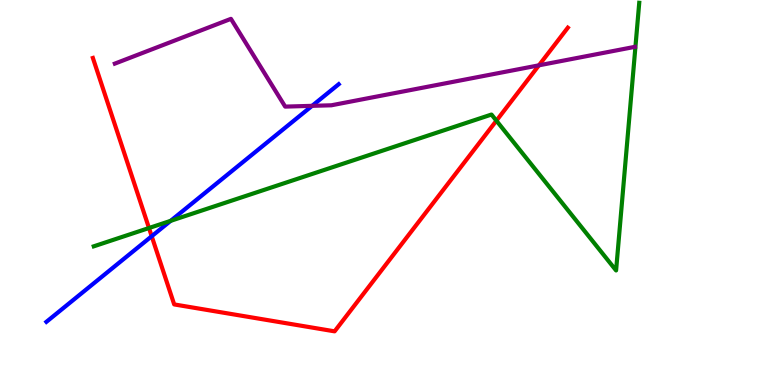[{'lines': ['blue', 'red'], 'intersections': [{'x': 1.96, 'y': 3.86}]}, {'lines': ['green', 'red'], 'intersections': [{'x': 1.92, 'y': 4.08}, {'x': 6.41, 'y': 6.87}]}, {'lines': ['purple', 'red'], 'intersections': [{'x': 6.95, 'y': 8.3}]}, {'lines': ['blue', 'green'], 'intersections': [{'x': 2.2, 'y': 4.26}]}, {'lines': ['blue', 'purple'], 'intersections': [{'x': 4.03, 'y': 7.25}]}, {'lines': ['green', 'purple'], 'intersections': []}]